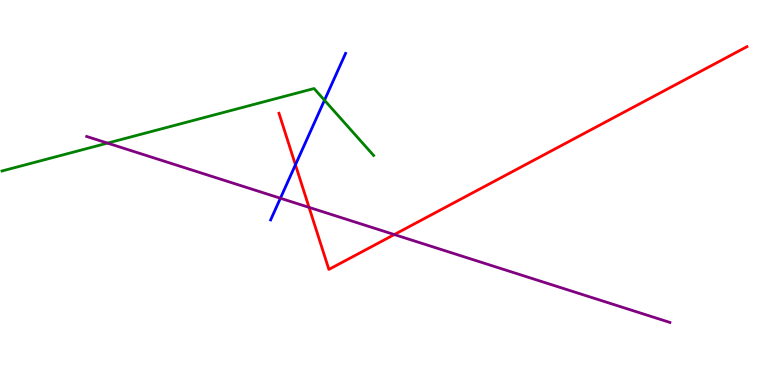[{'lines': ['blue', 'red'], 'intersections': [{'x': 3.81, 'y': 5.72}]}, {'lines': ['green', 'red'], 'intersections': []}, {'lines': ['purple', 'red'], 'intersections': [{'x': 3.99, 'y': 4.61}, {'x': 5.09, 'y': 3.91}]}, {'lines': ['blue', 'green'], 'intersections': [{'x': 4.19, 'y': 7.4}]}, {'lines': ['blue', 'purple'], 'intersections': [{'x': 3.62, 'y': 4.85}]}, {'lines': ['green', 'purple'], 'intersections': [{'x': 1.39, 'y': 6.28}]}]